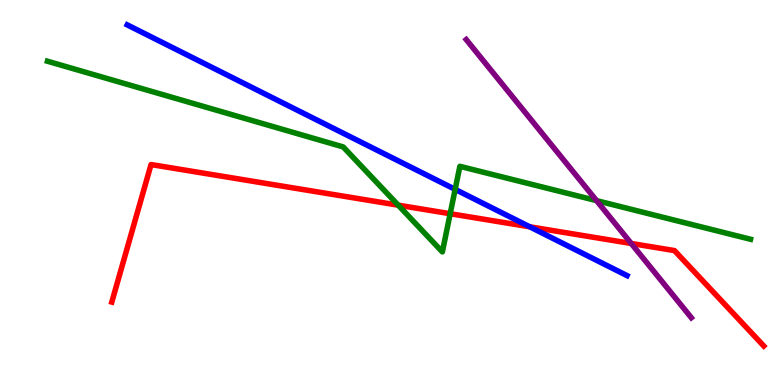[{'lines': ['blue', 'red'], 'intersections': [{'x': 6.84, 'y': 4.11}]}, {'lines': ['green', 'red'], 'intersections': [{'x': 5.14, 'y': 4.67}, {'x': 5.81, 'y': 4.45}]}, {'lines': ['purple', 'red'], 'intersections': [{'x': 8.15, 'y': 3.68}]}, {'lines': ['blue', 'green'], 'intersections': [{'x': 5.87, 'y': 5.08}]}, {'lines': ['blue', 'purple'], 'intersections': []}, {'lines': ['green', 'purple'], 'intersections': [{'x': 7.7, 'y': 4.79}]}]